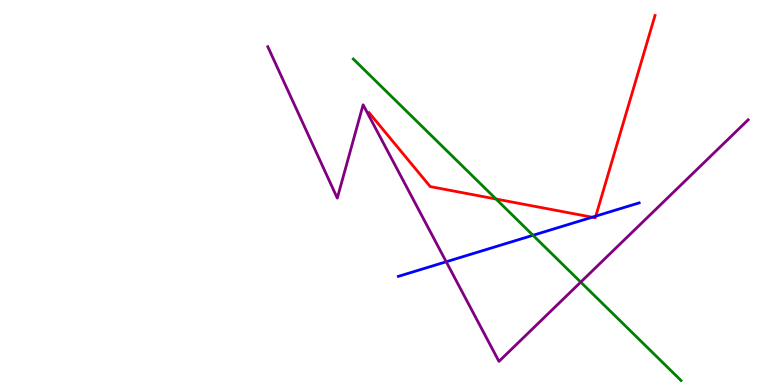[{'lines': ['blue', 'red'], 'intersections': [{'x': 7.64, 'y': 4.36}, {'x': 7.69, 'y': 4.39}]}, {'lines': ['green', 'red'], 'intersections': [{'x': 6.4, 'y': 4.83}]}, {'lines': ['purple', 'red'], 'intersections': []}, {'lines': ['blue', 'green'], 'intersections': [{'x': 6.88, 'y': 3.89}]}, {'lines': ['blue', 'purple'], 'intersections': [{'x': 5.76, 'y': 3.2}]}, {'lines': ['green', 'purple'], 'intersections': [{'x': 7.49, 'y': 2.67}]}]